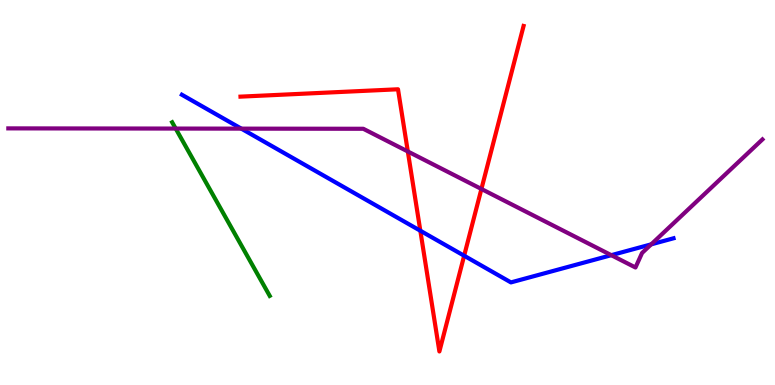[{'lines': ['blue', 'red'], 'intersections': [{'x': 5.42, 'y': 4.01}, {'x': 5.99, 'y': 3.36}]}, {'lines': ['green', 'red'], 'intersections': []}, {'lines': ['purple', 'red'], 'intersections': [{'x': 5.26, 'y': 6.07}, {'x': 6.21, 'y': 5.09}]}, {'lines': ['blue', 'green'], 'intersections': []}, {'lines': ['blue', 'purple'], 'intersections': [{'x': 3.11, 'y': 6.66}, {'x': 7.89, 'y': 3.37}, {'x': 8.4, 'y': 3.65}]}, {'lines': ['green', 'purple'], 'intersections': [{'x': 2.27, 'y': 6.66}]}]